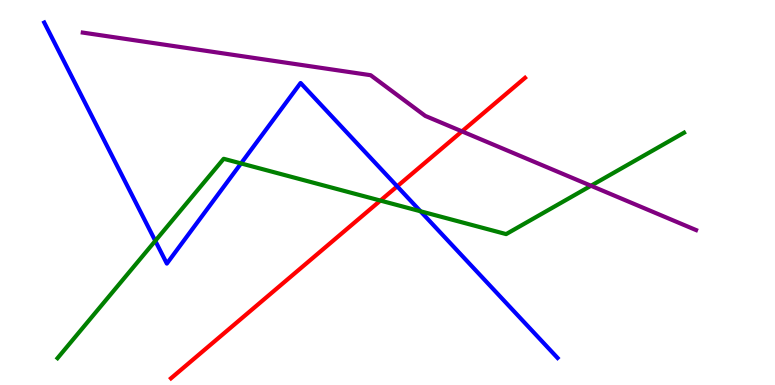[{'lines': ['blue', 'red'], 'intersections': [{'x': 5.12, 'y': 5.16}]}, {'lines': ['green', 'red'], 'intersections': [{'x': 4.91, 'y': 4.79}]}, {'lines': ['purple', 'red'], 'intersections': [{'x': 5.96, 'y': 6.59}]}, {'lines': ['blue', 'green'], 'intersections': [{'x': 2.0, 'y': 3.74}, {'x': 3.11, 'y': 5.76}, {'x': 5.43, 'y': 4.51}]}, {'lines': ['blue', 'purple'], 'intersections': []}, {'lines': ['green', 'purple'], 'intersections': [{'x': 7.63, 'y': 5.18}]}]